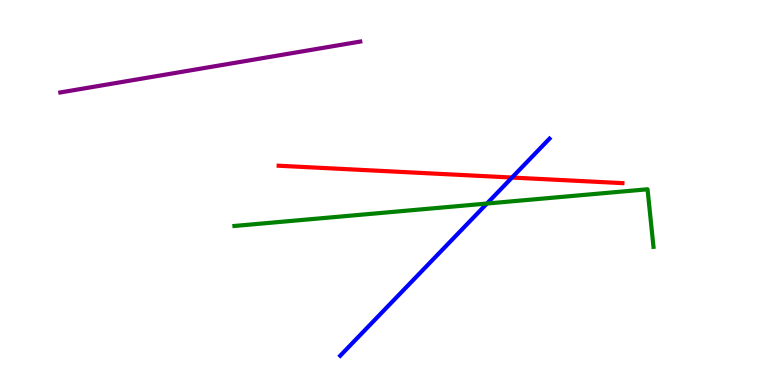[{'lines': ['blue', 'red'], 'intersections': [{'x': 6.61, 'y': 5.39}]}, {'lines': ['green', 'red'], 'intersections': []}, {'lines': ['purple', 'red'], 'intersections': []}, {'lines': ['blue', 'green'], 'intersections': [{'x': 6.28, 'y': 4.71}]}, {'lines': ['blue', 'purple'], 'intersections': []}, {'lines': ['green', 'purple'], 'intersections': []}]